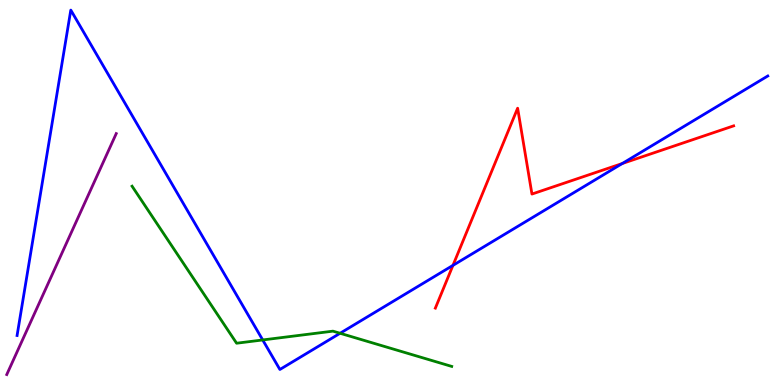[{'lines': ['blue', 'red'], 'intersections': [{'x': 5.84, 'y': 3.11}, {'x': 8.03, 'y': 5.75}]}, {'lines': ['green', 'red'], 'intersections': []}, {'lines': ['purple', 'red'], 'intersections': []}, {'lines': ['blue', 'green'], 'intersections': [{'x': 3.39, 'y': 1.17}, {'x': 4.39, 'y': 1.34}]}, {'lines': ['blue', 'purple'], 'intersections': []}, {'lines': ['green', 'purple'], 'intersections': []}]